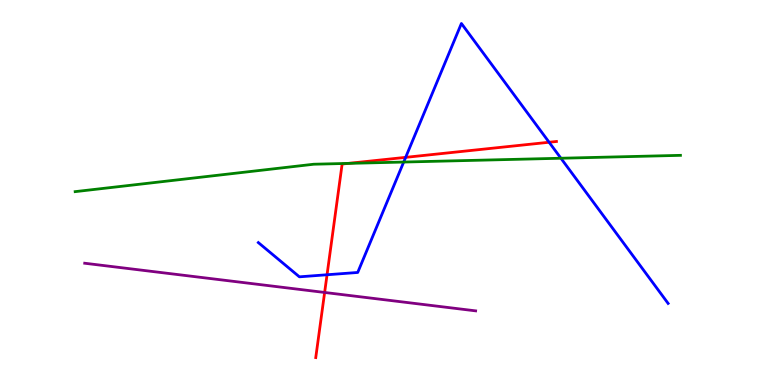[{'lines': ['blue', 'red'], 'intersections': [{'x': 4.22, 'y': 2.86}, {'x': 5.23, 'y': 5.91}, {'x': 7.09, 'y': 6.31}]}, {'lines': ['green', 'red'], 'intersections': [{'x': 4.49, 'y': 5.76}]}, {'lines': ['purple', 'red'], 'intersections': [{'x': 4.19, 'y': 2.4}]}, {'lines': ['blue', 'green'], 'intersections': [{'x': 5.21, 'y': 5.79}, {'x': 7.24, 'y': 5.89}]}, {'lines': ['blue', 'purple'], 'intersections': []}, {'lines': ['green', 'purple'], 'intersections': []}]